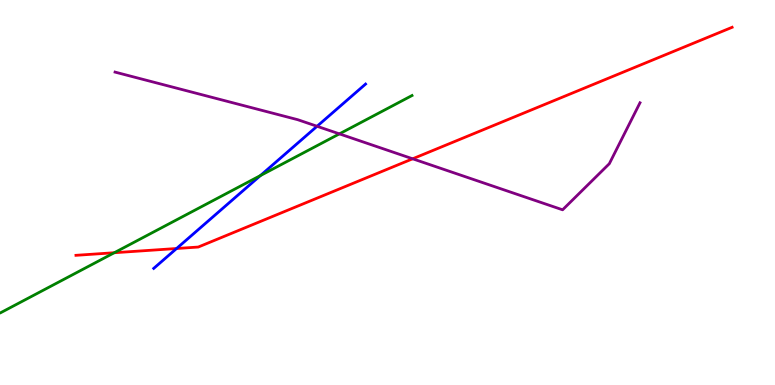[{'lines': ['blue', 'red'], 'intersections': [{'x': 2.28, 'y': 3.55}]}, {'lines': ['green', 'red'], 'intersections': [{'x': 1.47, 'y': 3.44}]}, {'lines': ['purple', 'red'], 'intersections': [{'x': 5.32, 'y': 5.88}]}, {'lines': ['blue', 'green'], 'intersections': [{'x': 3.36, 'y': 5.44}]}, {'lines': ['blue', 'purple'], 'intersections': [{'x': 4.09, 'y': 6.72}]}, {'lines': ['green', 'purple'], 'intersections': [{'x': 4.38, 'y': 6.52}]}]